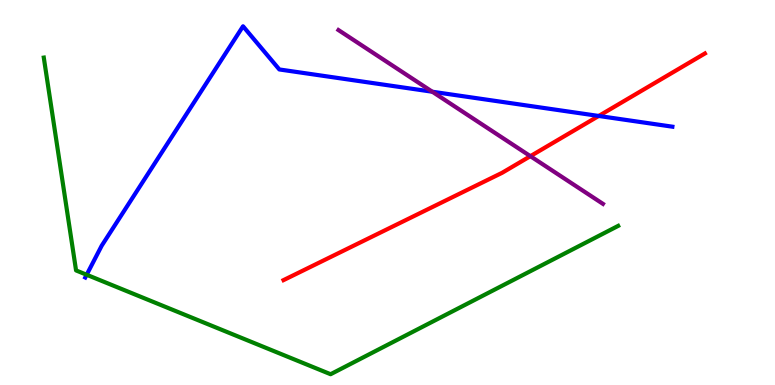[{'lines': ['blue', 'red'], 'intersections': [{'x': 7.73, 'y': 6.99}]}, {'lines': ['green', 'red'], 'intersections': []}, {'lines': ['purple', 'red'], 'intersections': [{'x': 6.84, 'y': 5.94}]}, {'lines': ['blue', 'green'], 'intersections': [{'x': 1.12, 'y': 2.86}]}, {'lines': ['blue', 'purple'], 'intersections': [{'x': 5.58, 'y': 7.62}]}, {'lines': ['green', 'purple'], 'intersections': []}]